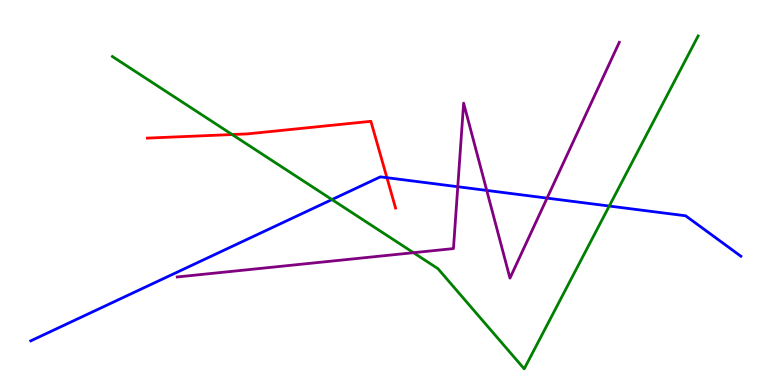[{'lines': ['blue', 'red'], 'intersections': [{'x': 4.99, 'y': 5.38}]}, {'lines': ['green', 'red'], 'intersections': [{'x': 3.0, 'y': 6.51}]}, {'lines': ['purple', 'red'], 'intersections': []}, {'lines': ['blue', 'green'], 'intersections': [{'x': 4.28, 'y': 4.82}, {'x': 7.86, 'y': 4.65}]}, {'lines': ['blue', 'purple'], 'intersections': [{'x': 5.91, 'y': 5.15}, {'x': 6.28, 'y': 5.05}, {'x': 7.06, 'y': 4.85}]}, {'lines': ['green', 'purple'], 'intersections': [{'x': 5.34, 'y': 3.44}]}]